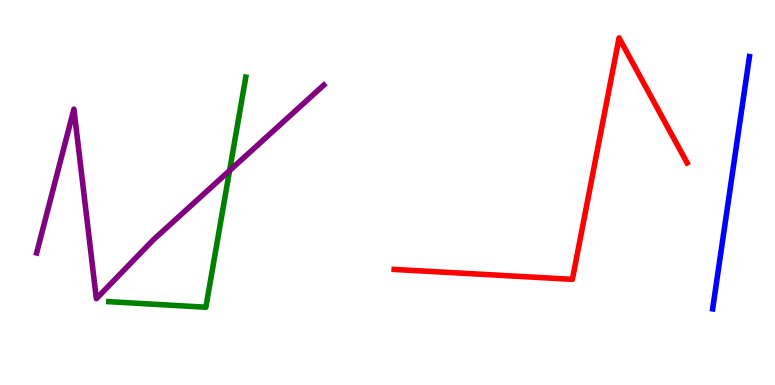[{'lines': ['blue', 'red'], 'intersections': []}, {'lines': ['green', 'red'], 'intersections': []}, {'lines': ['purple', 'red'], 'intersections': []}, {'lines': ['blue', 'green'], 'intersections': []}, {'lines': ['blue', 'purple'], 'intersections': []}, {'lines': ['green', 'purple'], 'intersections': [{'x': 2.96, 'y': 5.57}]}]